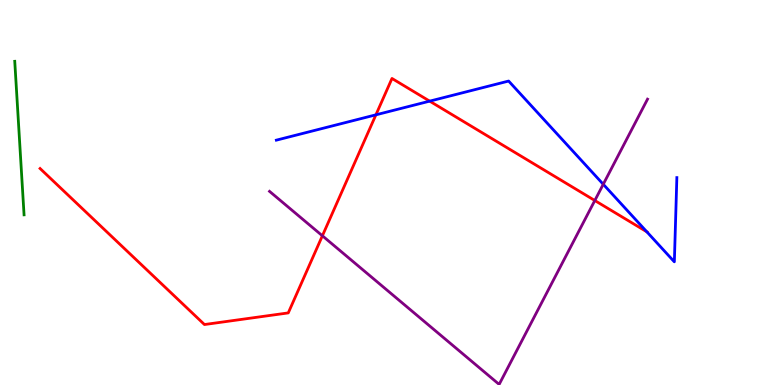[{'lines': ['blue', 'red'], 'intersections': [{'x': 4.85, 'y': 7.02}, {'x': 5.54, 'y': 7.37}, {'x': 8.35, 'y': 3.98}]}, {'lines': ['green', 'red'], 'intersections': []}, {'lines': ['purple', 'red'], 'intersections': [{'x': 4.16, 'y': 3.88}, {'x': 7.67, 'y': 4.79}]}, {'lines': ['blue', 'green'], 'intersections': []}, {'lines': ['blue', 'purple'], 'intersections': [{'x': 7.78, 'y': 5.21}]}, {'lines': ['green', 'purple'], 'intersections': []}]